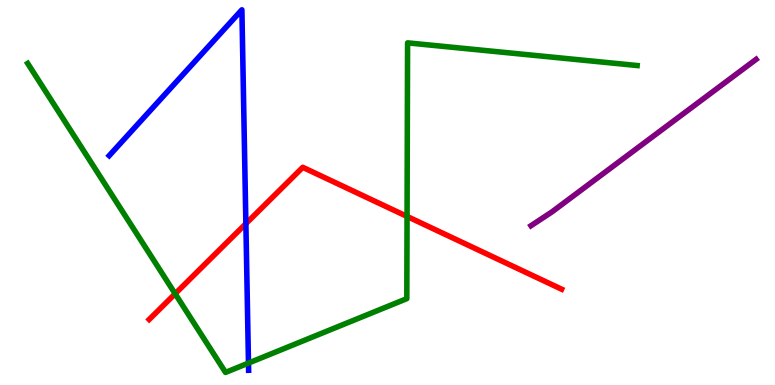[{'lines': ['blue', 'red'], 'intersections': [{'x': 3.17, 'y': 4.19}]}, {'lines': ['green', 'red'], 'intersections': [{'x': 2.26, 'y': 2.37}, {'x': 5.25, 'y': 4.38}]}, {'lines': ['purple', 'red'], 'intersections': []}, {'lines': ['blue', 'green'], 'intersections': [{'x': 3.21, 'y': 0.569}]}, {'lines': ['blue', 'purple'], 'intersections': []}, {'lines': ['green', 'purple'], 'intersections': []}]